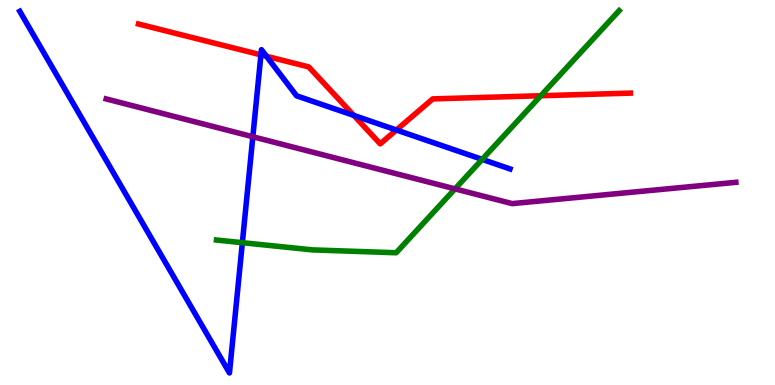[{'lines': ['blue', 'red'], 'intersections': [{'x': 3.37, 'y': 8.57}, {'x': 3.44, 'y': 8.54}, {'x': 4.57, 'y': 7.0}, {'x': 5.11, 'y': 6.62}]}, {'lines': ['green', 'red'], 'intersections': [{'x': 6.98, 'y': 7.51}]}, {'lines': ['purple', 'red'], 'intersections': []}, {'lines': ['blue', 'green'], 'intersections': [{'x': 3.13, 'y': 3.7}, {'x': 6.22, 'y': 5.86}]}, {'lines': ['blue', 'purple'], 'intersections': [{'x': 3.26, 'y': 6.45}]}, {'lines': ['green', 'purple'], 'intersections': [{'x': 5.87, 'y': 5.09}]}]